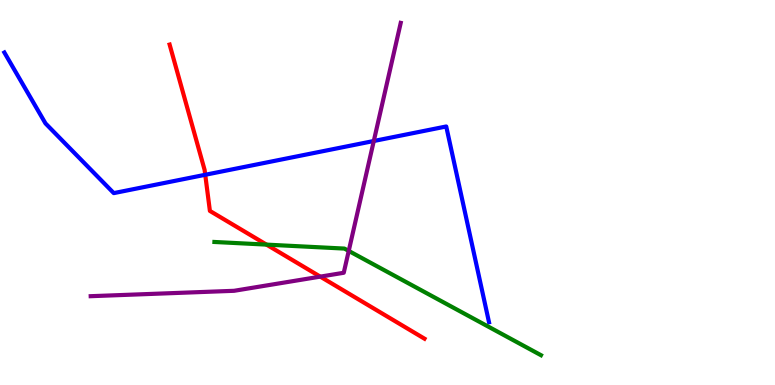[{'lines': ['blue', 'red'], 'intersections': [{'x': 2.65, 'y': 5.46}]}, {'lines': ['green', 'red'], 'intersections': [{'x': 3.44, 'y': 3.65}]}, {'lines': ['purple', 'red'], 'intersections': [{'x': 4.13, 'y': 2.81}]}, {'lines': ['blue', 'green'], 'intersections': []}, {'lines': ['blue', 'purple'], 'intersections': [{'x': 4.82, 'y': 6.34}]}, {'lines': ['green', 'purple'], 'intersections': [{'x': 4.5, 'y': 3.48}]}]